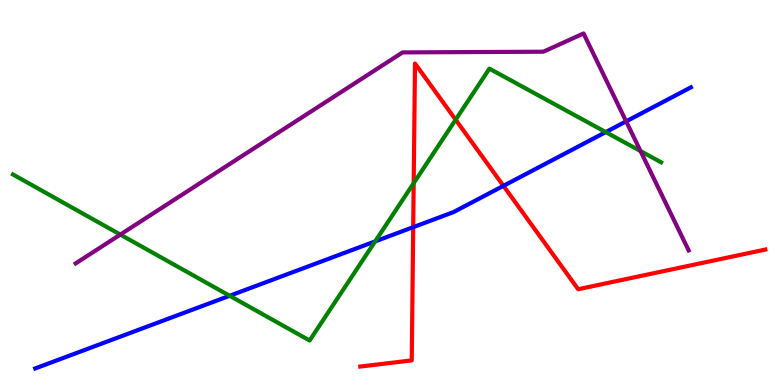[{'lines': ['blue', 'red'], 'intersections': [{'x': 5.33, 'y': 4.1}, {'x': 6.5, 'y': 5.17}]}, {'lines': ['green', 'red'], 'intersections': [{'x': 5.34, 'y': 5.24}, {'x': 5.88, 'y': 6.89}]}, {'lines': ['purple', 'red'], 'intersections': []}, {'lines': ['blue', 'green'], 'intersections': [{'x': 2.96, 'y': 2.32}, {'x': 4.84, 'y': 3.73}, {'x': 7.82, 'y': 6.57}]}, {'lines': ['blue', 'purple'], 'intersections': [{'x': 8.08, 'y': 6.85}]}, {'lines': ['green', 'purple'], 'intersections': [{'x': 1.55, 'y': 3.91}, {'x': 8.27, 'y': 6.08}]}]